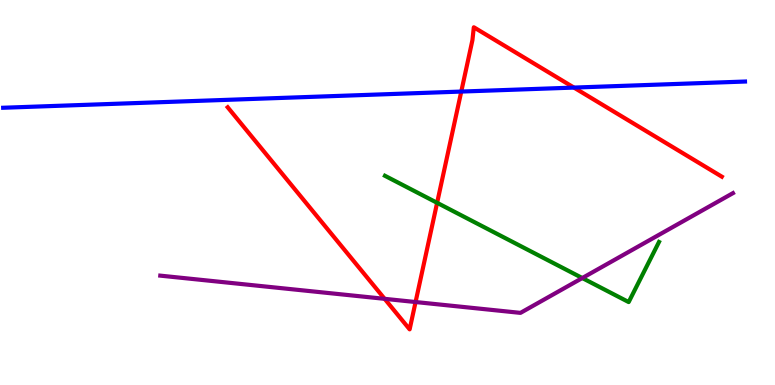[{'lines': ['blue', 'red'], 'intersections': [{'x': 5.95, 'y': 7.62}, {'x': 7.41, 'y': 7.73}]}, {'lines': ['green', 'red'], 'intersections': [{'x': 5.64, 'y': 4.73}]}, {'lines': ['purple', 'red'], 'intersections': [{'x': 4.96, 'y': 2.24}, {'x': 5.36, 'y': 2.16}]}, {'lines': ['blue', 'green'], 'intersections': []}, {'lines': ['blue', 'purple'], 'intersections': []}, {'lines': ['green', 'purple'], 'intersections': [{'x': 7.51, 'y': 2.78}]}]